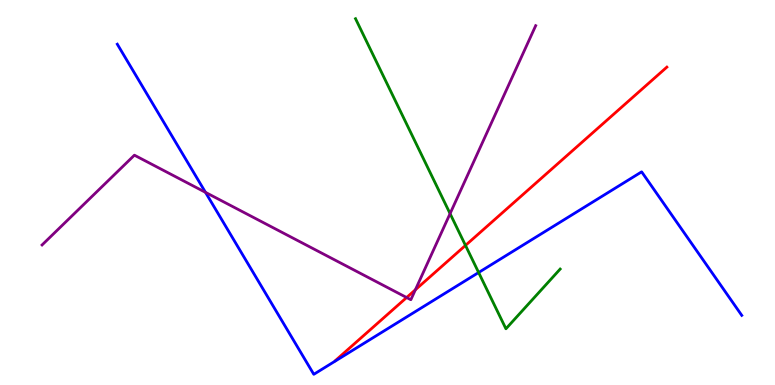[{'lines': ['blue', 'red'], 'intersections': []}, {'lines': ['green', 'red'], 'intersections': [{'x': 6.01, 'y': 3.63}]}, {'lines': ['purple', 'red'], 'intersections': [{'x': 5.25, 'y': 2.27}, {'x': 5.36, 'y': 2.47}]}, {'lines': ['blue', 'green'], 'intersections': [{'x': 6.18, 'y': 2.92}]}, {'lines': ['blue', 'purple'], 'intersections': [{'x': 2.65, 'y': 5.0}]}, {'lines': ['green', 'purple'], 'intersections': [{'x': 5.81, 'y': 4.45}]}]